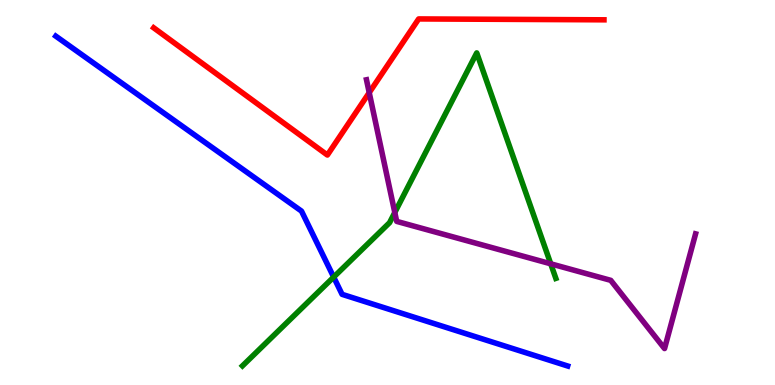[{'lines': ['blue', 'red'], 'intersections': []}, {'lines': ['green', 'red'], 'intersections': []}, {'lines': ['purple', 'red'], 'intersections': [{'x': 4.76, 'y': 7.59}]}, {'lines': ['blue', 'green'], 'intersections': [{'x': 4.31, 'y': 2.8}]}, {'lines': ['blue', 'purple'], 'intersections': []}, {'lines': ['green', 'purple'], 'intersections': [{'x': 5.09, 'y': 4.48}, {'x': 7.11, 'y': 3.15}]}]